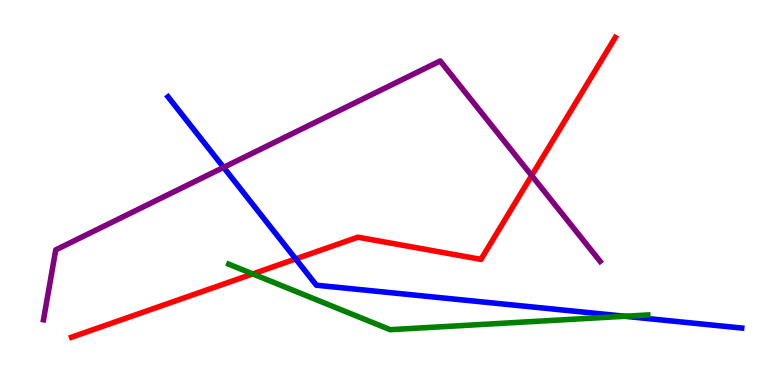[{'lines': ['blue', 'red'], 'intersections': [{'x': 3.82, 'y': 3.27}]}, {'lines': ['green', 'red'], 'intersections': [{'x': 3.26, 'y': 2.89}]}, {'lines': ['purple', 'red'], 'intersections': [{'x': 6.86, 'y': 5.44}]}, {'lines': ['blue', 'green'], 'intersections': [{'x': 8.06, 'y': 1.79}]}, {'lines': ['blue', 'purple'], 'intersections': [{'x': 2.89, 'y': 5.65}]}, {'lines': ['green', 'purple'], 'intersections': []}]